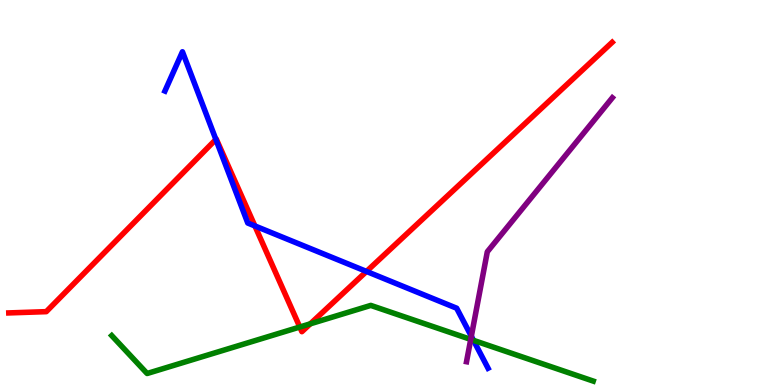[{'lines': ['blue', 'red'], 'intersections': [{'x': 2.79, 'y': 6.38}, {'x': 3.29, 'y': 4.13}, {'x': 4.73, 'y': 2.95}]}, {'lines': ['green', 'red'], 'intersections': [{'x': 3.87, 'y': 1.51}, {'x': 4.0, 'y': 1.59}]}, {'lines': ['purple', 'red'], 'intersections': []}, {'lines': ['blue', 'green'], 'intersections': [{'x': 6.11, 'y': 1.16}]}, {'lines': ['blue', 'purple'], 'intersections': [{'x': 6.08, 'y': 1.27}]}, {'lines': ['green', 'purple'], 'intersections': [{'x': 6.07, 'y': 1.18}]}]